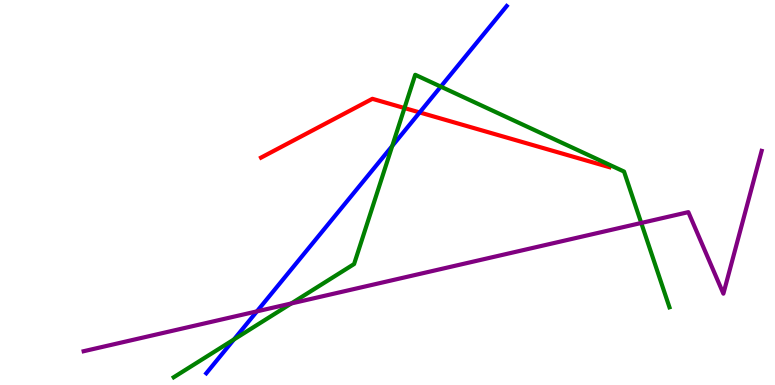[{'lines': ['blue', 'red'], 'intersections': [{'x': 5.42, 'y': 7.08}]}, {'lines': ['green', 'red'], 'intersections': [{'x': 5.22, 'y': 7.19}]}, {'lines': ['purple', 'red'], 'intersections': []}, {'lines': ['blue', 'green'], 'intersections': [{'x': 3.02, 'y': 1.18}, {'x': 5.06, 'y': 6.21}, {'x': 5.69, 'y': 7.75}]}, {'lines': ['blue', 'purple'], 'intersections': [{'x': 3.32, 'y': 1.91}]}, {'lines': ['green', 'purple'], 'intersections': [{'x': 3.76, 'y': 2.12}, {'x': 8.27, 'y': 4.21}]}]